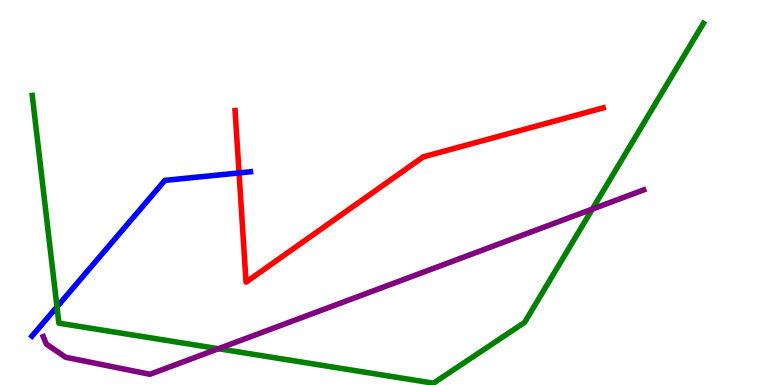[{'lines': ['blue', 'red'], 'intersections': [{'x': 3.08, 'y': 5.51}]}, {'lines': ['green', 'red'], 'intersections': []}, {'lines': ['purple', 'red'], 'intersections': []}, {'lines': ['blue', 'green'], 'intersections': [{'x': 0.735, 'y': 2.03}]}, {'lines': ['blue', 'purple'], 'intersections': []}, {'lines': ['green', 'purple'], 'intersections': [{'x': 2.82, 'y': 0.942}, {'x': 7.64, 'y': 4.57}]}]